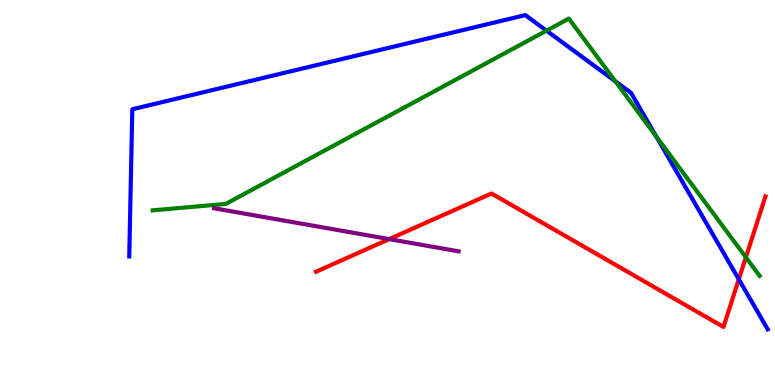[{'lines': ['blue', 'red'], 'intersections': [{'x': 9.53, 'y': 2.75}]}, {'lines': ['green', 'red'], 'intersections': [{'x': 9.62, 'y': 3.32}]}, {'lines': ['purple', 'red'], 'intersections': [{'x': 5.02, 'y': 3.79}]}, {'lines': ['blue', 'green'], 'intersections': [{'x': 7.05, 'y': 9.2}, {'x': 7.94, 'y': 7.89}, {'x': 8.47, 'y': 6.46}]}, {'lines': ['blue', 'purple'], 'intersections': []}, {'lines': ['green', 'purple'], 'intersections': []}]